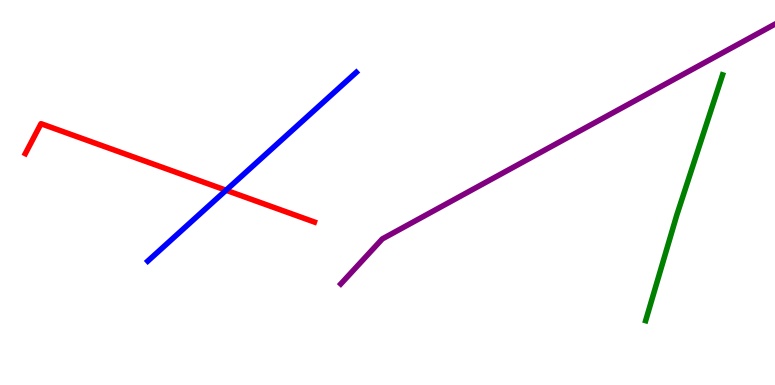[{'lines': ['blue', 'red'], 'intersections': [{'x': 2.92, 'y': 5.06}]}, {'lines': ['green', 'red'], 'intersections': []}, {'lines': ['purple', 'red'], 'intersections': []}, {'lines': ['blue', 'green'], 'intersections': []}, {'lines': ['blue', 'purple'], 'intersections': []}, {'lines': ['green', 'purple'], 'intersections': []}]